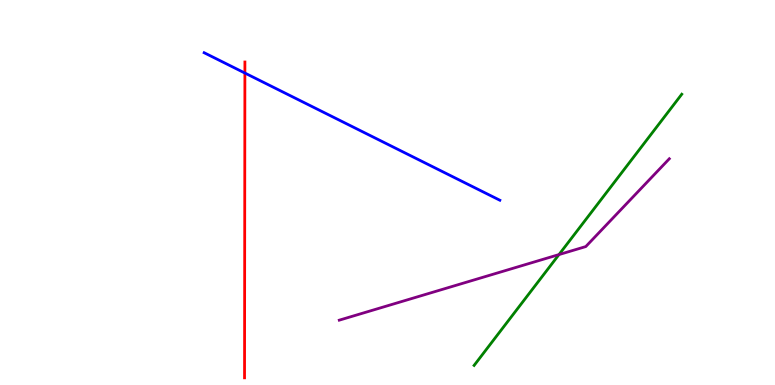[{'lines': ['blue', 'red'], 'intersections': [{'x': 3.16, 'y': 8.1}]}, {'lines': ['green', 'red'], 'intersections': []}, {'lines': ['purple', 'red'], 'intersections': []}, {'lines': ['blue', 'green'], 'intersections': []}, {'lines': ['blue', 'purple'], 'intersections': []}, {'lines': ['green', 'purple'], 'intersections': [{'x': 7.21, 'y': 3.39}]}]